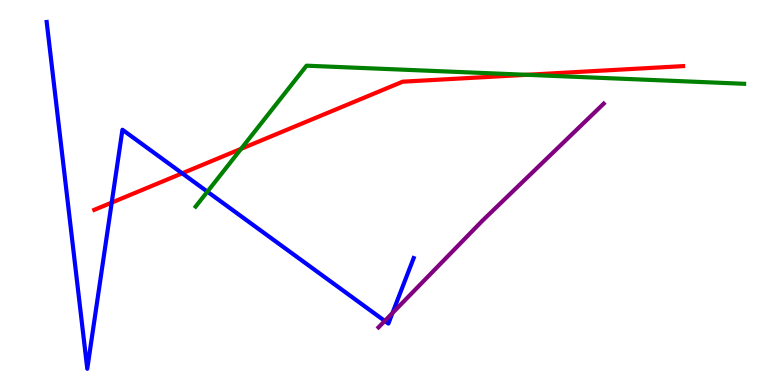[{'lines': ['blue', 'red'], 'intersections': [{'x': 1.44, 'y': 4.74}, {'x': 2.35, 'y': 5.5}]}, {'lines': ['green', 'red'], 'intersections': [{'x': 3.11, 'y': 6.13}, {'x': 6.8, 'y': 8.06}]}, {'lines': ['purple', 'red'], 'intersections': []}, {'lines': ['blue', 'green'], 'intersections': [{'x': 2.68, 'y': 5.02}]}, {'lines': ['blue', 'purple'], 'intersections': [{'x': 4.96, 'y': 1.66}, {'x': 5.06, 'y': 1.87}]}, {'lines': ['green', 'purple'], 'intersections': []}]